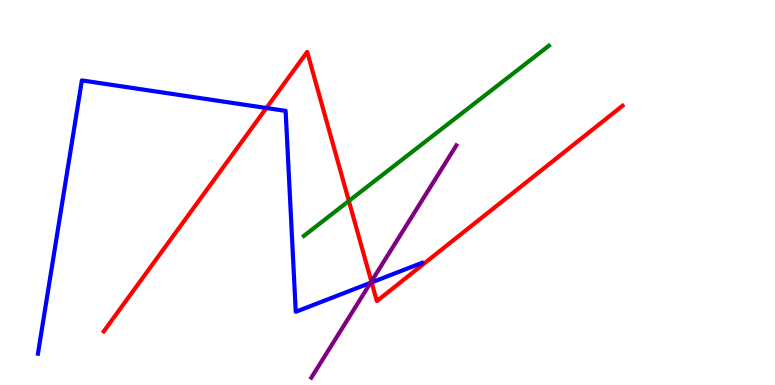[{'lines': ['blue', 'red'], 'intersections': [{'x': 3.44, 'y': 7.19}, {'x': 4.8, 'y': 2.67}]}, {'lines': ['green', 'red'], 'intersections': [{'x': 4.5, 'y': 4.78}]}, {'lines': ['purple', 'red'], 'intersections': [{'x': 4.79, 'y': 2.69}]}, {'lines': ['blue', 'green'], 'intersections': []}, {'lines': ['blue', 'purple'], 'intersections': [{'x': 4.78, 'y': 2.65}]}, {'lines': ['green', 'purple'], 'intersections': []}]